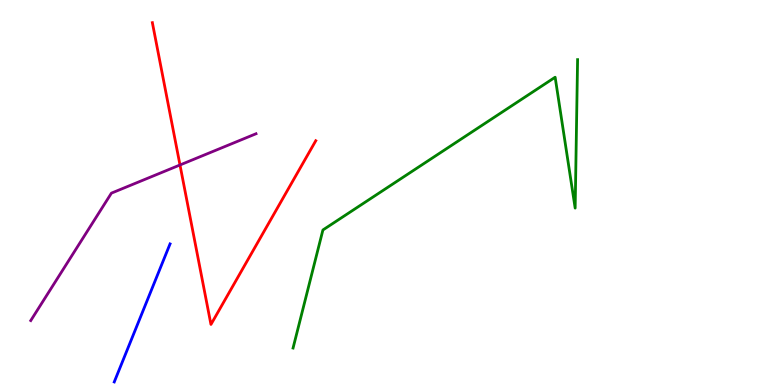[{'lines': ['blue', 'red'], 'intersections': []}, {'lines': ['green', 'red'], 'intersections': []}, {'lines': ['purple', 'red'], 'intersections': [{'x': 2.32, 'y': 5.71}]}, {'lines': ['blue', 'green'], 'intersections': []}, {'lines': ['blue', 'purple'], 'intersections': []}, {'lines': ['green', 'purple'], 'intersections': []}]